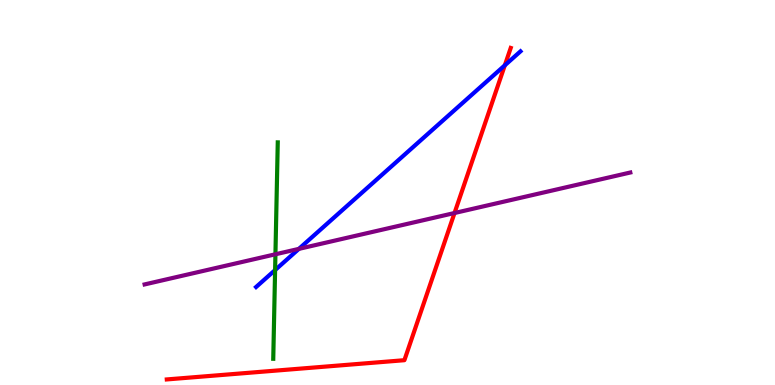[{'lines': ['blue', 'red'], 'intersections': [{'x': 6.51, 'y': 8.3}]}, {'lines': ['green', 'red'], 'intersections': []}, {'lines': ['purple', 'red'], 'intersections': [{'x': 5.86, 'y': 4.47}]}, {'lines': ['blue', 'green'], 'intersections': [{'x': 3.55, 'y': 2.99}]}, {'lines': ['blue', 'purple'], 'intersections': [{'x': 3.86, 'y': 3.54}]}, {'lines': ['green', 'purple'], 'intersections': [{'x': 3.55, 'y': 3.4}]}]